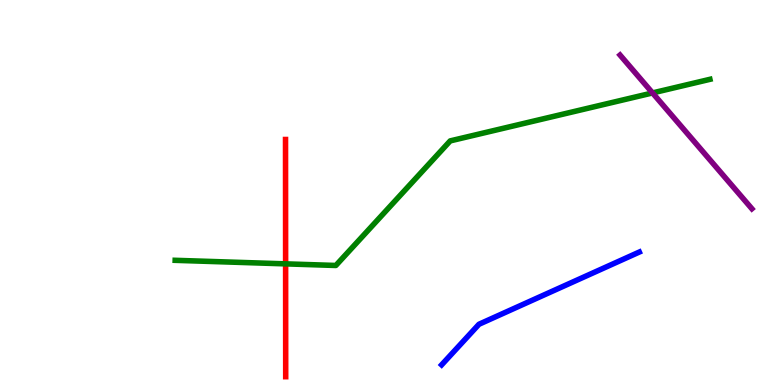[{'lines': ['blue', 'red'], 'intersections': []}, {'lines': ['green', 'red'], 'intersections': [{'x': 3.69, 'y': 3.15}]}, {'lines': ['purple', 'red'], 'intersections': []}, {'lines': ['blue', 'green'], 'intersections': []}, {'lines': ['blue', 'purple'], 'intersections': []}, {'lines': ['green', 'purple'], 'intersections': [{'x': 8.42, 'y': 7.59}]}]